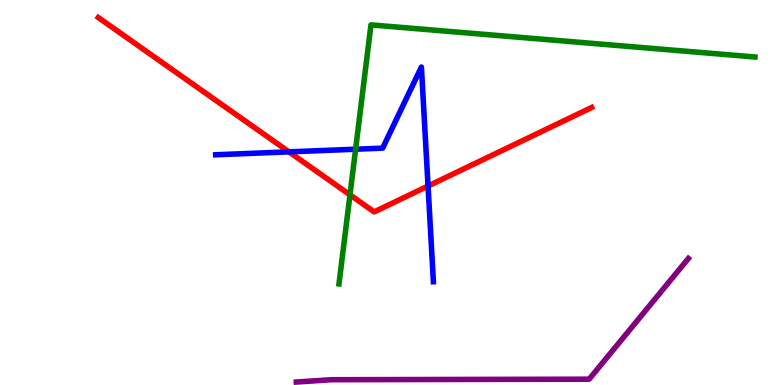[{'lines': ['blue', 'red'], 'intersections': [{'x': 3.73, 'y': 6.06}, {'x': 5.52, 'y': 5.17}]}, {'lines': ['green', 'red'], 'intersections': [{'x': 4.52, 'y': 4.94}]}, {'lines': ['purple', 'red'], 'intersections': []}, {'lines': ['blue', 'green'], 'intersections': [{'x': 4.59, 'y': 6.12}]}, {'lines': ['blue', 'purple'], 'intersections': []}, {'lines': ['green', 'purple'], 'intersections': []}]